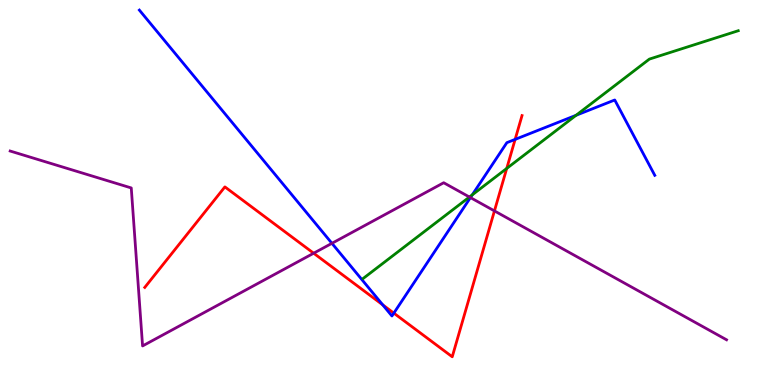[{'lines': ['blue', 'red'], 'intersections': [{'x': 4.94, 'y': 2.08}, {'x': 5.08, 'y': 1.87}, {'x': 6.65, 'y': 6.38}]}, {'lines': ['green', 'red'], 'intersections': [{'x': 6.54, 'y': 5.63}]}, {'lines': ['purple', 'red'], 'intersections': [{'x': 4.05, 'y': 3.42}, {'x': 6.38, 'y': 4.52}]}, {'lines': ['blue', 'green'], 'intersections': [{'x': 6.09, 'y': 4.94}, {'x': 7.43, 'y': 7.01}]}, {'lines': ['blue', 'purple'], 'intersections': [{'x': 4.28, 'y': 3.68}, {'x': 6.07, 'y': 4.87}]}, {'lines': ['green', 'purple'], 'intersections': [{'x': 6.06, 'y': 4.88}]}]